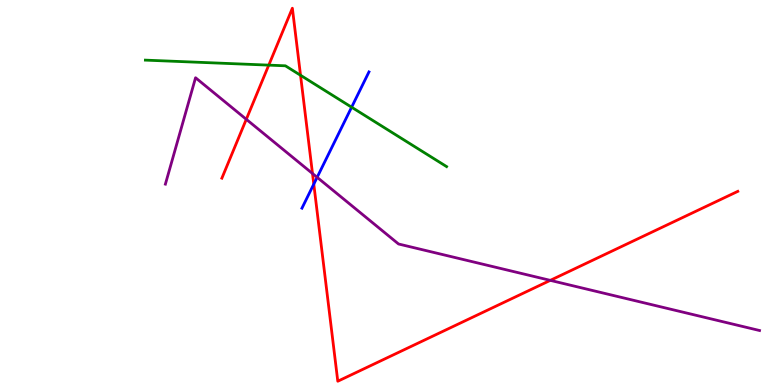[{'lines': ['blue', 'red'], 'intersections': [{'x': 4.05, 'y': 5.22}]}, {'lines': ['green', 'red'], 'intersections': [{'x': 3.47, 'y': 8.31}, {'x': 3.88, 'y': 8.04}]}, {'lines': ['purple', 'red'], 'intersections': [{'x': 3.18, 'y': 6.9}, {'x': 4.03, 'y': 5.49}, {'x': 7.1, 'y': 2.72}]}, {'lines': ['blue', 'green'], 'intersections': [{'x': 4.54, 'y': 7.22}]}, {'lines': ['blue', 'purple'], 'intersections': [{'x': 4.09, 'y': 5.39}]}, {'lines': ['green', 'purple'], 'intersections': []}]